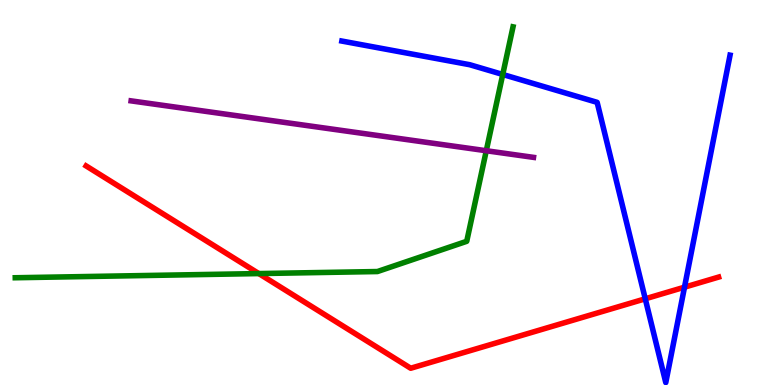[{'lines': ['blue', 'red'], 'intersections': [{'x': 8.33, 'y': 2.24}, {'x': 8.83, 'y': 2.54}]}, {'lines': ['green', 'red'], 'intersections': [{'x': 3.34, 'y': 2.89}]}, {'lines': ['purple', 'red'], 'intersections': []}, {'lines': ['blue', 'green'], 'intersections': [{'x': 6.49, 'y': 8.07}]}, {'lines': ['blue', 'purple'], 'intersections': []}, {'lines': ['green', 'purple'], 'intersections': [{'x': 6.27, 'y': 6.08}]}]